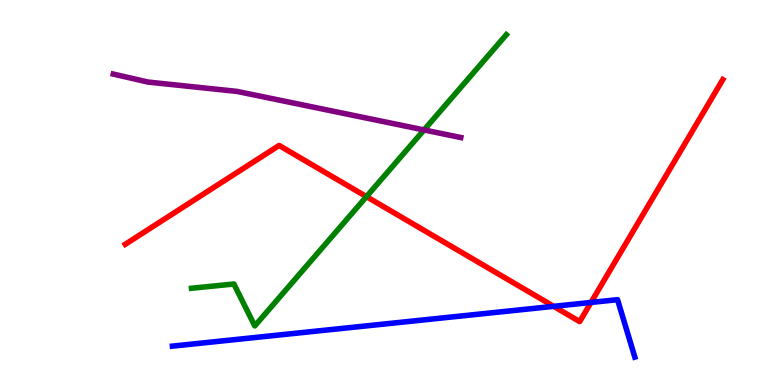[{'lines': ['blue', 'red'], 'intersections': [{'x': 7.14, 'y': 2.04}, {'x': 7.63, 'y': 2.14}]}, {'lines': ['green', 'red'], 'intersections': [{'x': 4.73, 'y': 4.89}]}, {'lines': ['purple', 'red'], 'intersections': []}, {'lines': ['blue', 'green'], 'intersections': []}, {'lines': ['blue', 'purple'], 'intersections': []}, {'lines': ['green', 'purple'], 'intersections': [{'x': 5.47, 'y': 6.62}]}]